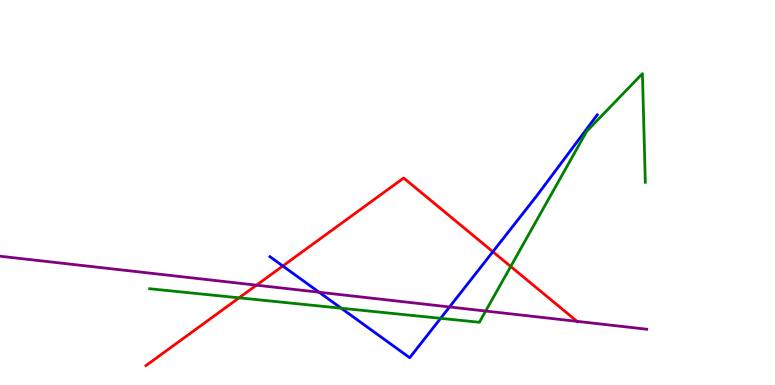[{'lines': ['blue', 'red'], 'intersections': [{'x': 3.65, 'y': 3.09}, {'x': 6.36, 'y': 3.46}]}, {'lines': ['green', 'red'], 'intersections': [{'x': 3.08, 'y': 2.26}, {'x': 6.59, 'y': 3.08}]}, {'lines': ['purple', 'red'], 'intersections': [{'x': 3.31, 'y': 2.59}, {'x': 7.45, 'y': 1.65}]}, {'lines': ['blue', 'green'], 'intersections': [{'x': 4.4, 'y': 1.99}, {'x': 5.69, 'y': 1.73}]}, {'lines': ['blue', 'purple'], 'intersections': [{'x': 4.12, 'y': 2.41}, {'x': 5.8, 'y': 2.03}]}, {'lines': ['green', 'purple'], 'intersections': [{'x': 6.27, 'y': 1.92}]}]